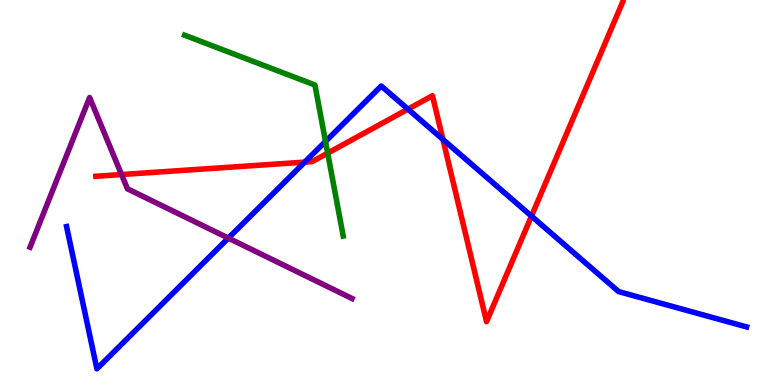[{'lines': ['blue', 'red'], 'intersections': [{'x': 3.93, 'y': 5.79}, {'x': 5.26, 'y': 7.17}, {'x': 5.72, 'y': 6.38}, {'x': 6.86, 'y': 4.39}]}, {'lines': ['green', 'red'], 'intersections': [{'x': 4.23, 'y': 6.02}]}, {'lines': ['purple', 'red'], 'intersections': [{'x': 1.57, 'y': 5.47}]}, {'lines': ['blue', 'green'], 'intersections': [{'x': 4.2, 'y': 6.33}]}, {'lines': ['blue', 'purple'], 'intersections': [{'x': 2.95, 'y': 3.82}]}, {'lines': ['green', 'purple'], 'intersections': []}]